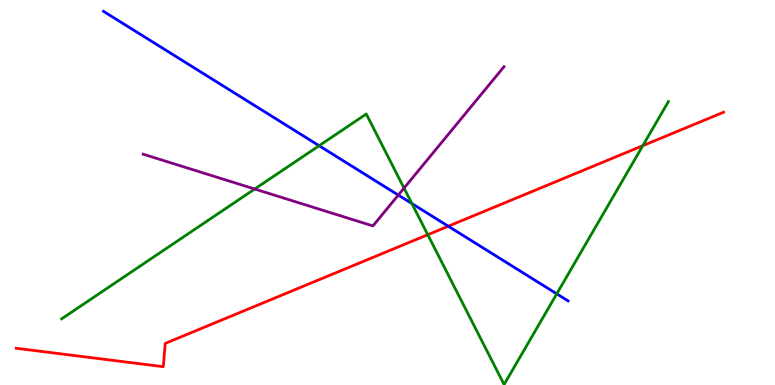[{'lines': ['blue', 'red'], 'intersections': [{'x': 5.78, 'y': 4.12}]}, {'lines': ['green', 'red'], 'intersections': [{'x': 5.52, 'y': 3.9}, {'x': 8.29, 'y': 6.22}]}, {'lines': ['purple', 'red'], 'intersections': []}, {'lines': ['blue', 'green'], 'intersections': [{'x': 4.12, 'y': 6.22}, {'x': 5.31, 'y': 4.71}, {'x': 7.18, 'y': 2.37}]}, {'lines': ['blue', 'purple'], 'intersections': [{'x': 5.14, 'y': 4.93}]}, {'lines': ['green', 'purple'], 'intersections': [{'x': 3.29, 'y': 5.09}, {'x': 5.21, 'y': 5.11}]}]